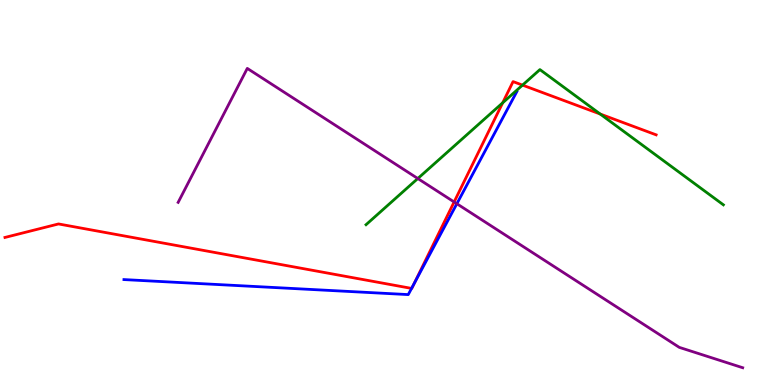[{'lines': ['blue', 'red'], 'intersections': [{'x': 5.31, 'y': 2.51}, {'x': 5.34, 'y': 2.64}]}, {'lines': ['green', 'red'], 'intersections': [{'x': 6.49, 'y': 7.33}, {'x': 6.74, 'y': 7.79}, {'x': 7.74, 'y': 7.04}]}, {'lines': ['purple', 'red'], 'intersections': [{'x': 5.86, 'y': 4.75}]}, {'lines': ['blue', 'green'], 'intersections': []}, {'lines': ['blue', 'purple'], 'intersections': [{'x': 5.89, 'y': 4.71}]}, {'lines': ['green', 'purple'], 'intersections': [{'x': 5.39, 'y': 5.36}]}]